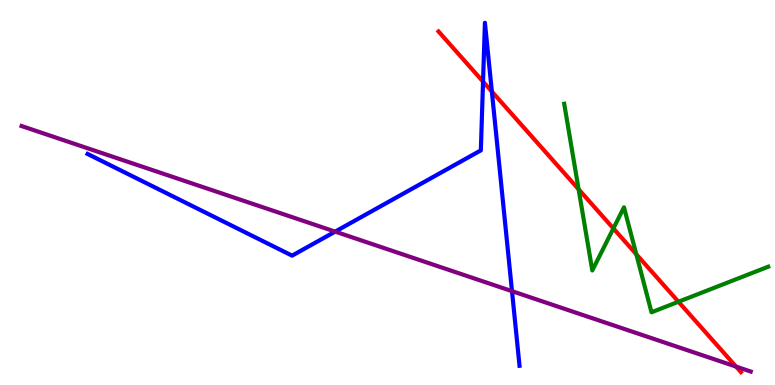[{'lines': ['blue', 'red'], 'intersections': [{'x': 6.23, 'y': 7.88}, {'x': 6.35, 'y': 7.62}]}, {'lines': ['green', 'red'], 'intersections': [{'x': 7.47, 'y': 5.08}, {'x': 7.91, 'y': 4.07}, {'x': 8.21, 'y': 3.4}, {'x': 8.75, 'y': 2.16}]}, {'lines': ['purple', 'red'], 'intersections': [{'x': 9.5, 'y': 0.478}]}, {'lines': ['blue', 'green'], 'intersections': []}, {'lines': ['blue', 'purple'], 'intersections': [{'x': 4.32, 'y': 3.98}, {'x': 6.61, 'y': 2.44}]}, {'lines': ['green', 'purple'], 'intersections': []}]